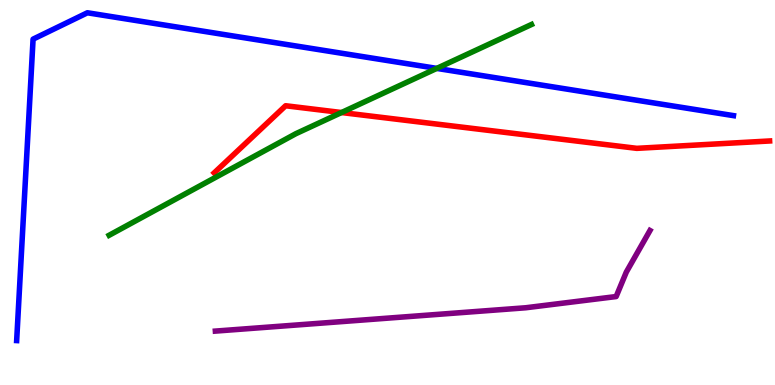[{'lines': ['blue', 'red'], 'intersections': []}, {'lines': ['green', 'red'], 'intersections': [{'x': 4.41, 'y': 7.08}]}, {'lines': ['purple', 'red'], 'intersections': []}, {'lines': ['blue', 'green'], 'intersections': [{'x': 5.64, 'y': 8.22}]}, {'lines': ['blue', 'purple'], 'intersections': []}, {'lines': ['green', 'purple'], 'intersections': []}]